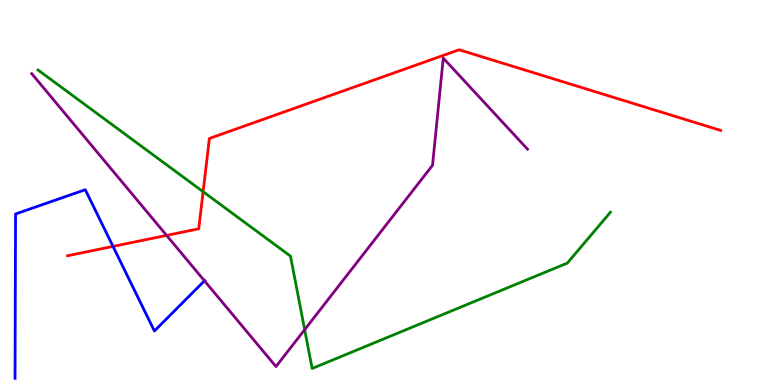[{'lines': ['blue', 'red'], 'intersections': [{'x': 1.46, 'y': 3.6}]}, {'lines': ['green', 'red'], 'intersections': [{'x': 2.62, 'y': 5.02}]}, {'lines': ['purple', 'red'], 'intersections': [{'x': 2.15, 'y': 3.89}]}, {'lines': ['blue', 'green'], 'intersections': []}, {'lines': ['blue', 'purple'], 'intersections': [{'x': 2.64, 'y': 2.71}]}, {'lines': ['green', 'purple'], 'intersections': [{'x': 3.93, 'y': 1.44}]}]